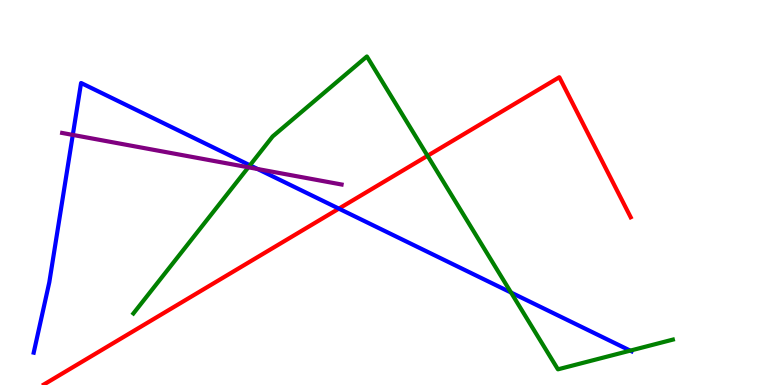[{'lines': ['blue', 'red'], 'intersections': [{'x': 4.37, 'y': 4.58}]}, {'lines': ['green', 'red'], 'intersections': [{'x': 5.52, 'y': 5.95}]}, {'lines': ['purple', 'red'], 'intersections': []}, {'lines': ['blue', 'green'], 'intersections': [{'x': 3.23, 'y': 5.71}, {'x': 6.59, 'y': 2.4}, {'x': 8.13, 'y': 0.893}]}, {'lines': ['blue', 'purple'], 'intersections': [{'x': 0.939, 'y': 6.5}, {'x': 3.32, 'y': 5.61}]}, {'lines': ['green', 'purple'], 'intersections': [{'x': 3.2, 'y': 5.65}]}]